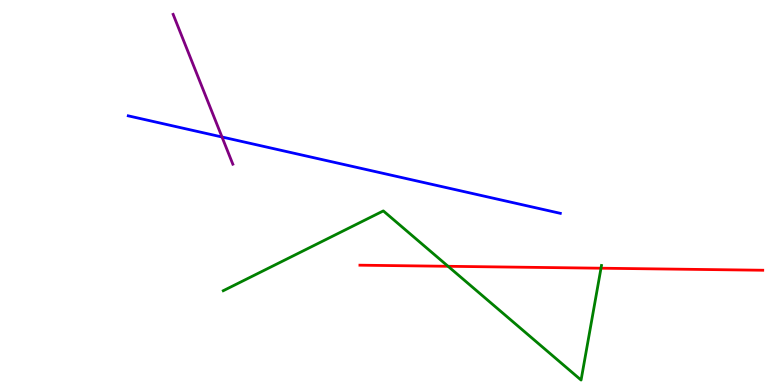[{'lines': ['blue', 'red'], 'intersections': []}, {'lines': ['green', 'red'], 'intersections': [{'x': 5.78, 'y': 3.08}, {'x': 7.75, 'y': 3.03}]}, {'lines': ['purple', 'red'], 'intersections': []}, {'lines': ['blue', 'green'], 'intersections': []}, {'lines': ['blue', 'purple'], 'intersections': [{'x': 2.86, 'y': 6.44}]}, {'lines': ['green', 'purple'], 'intersections': []}]